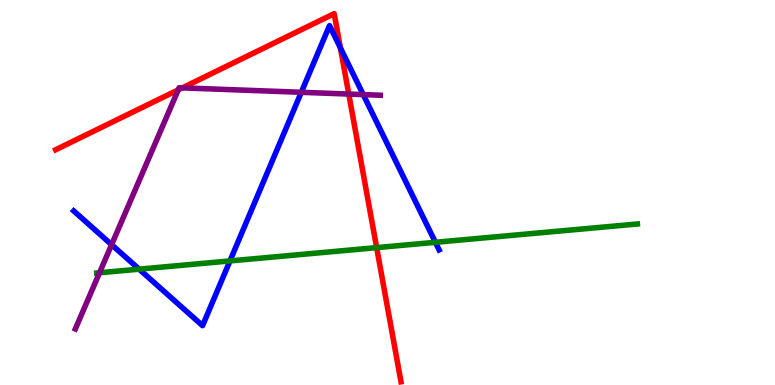[{'lines': ['blue', 'red'], 'intersections': [{'x': 4.39, 'y': 8.76}]}, {'lines': ['green', 'red'], 'intersections': [{'x': 4.86, 'y': 3.57}]}, {'lines': ['purple', 'red'], 'intersections': [{'x': 2.3, 'y': 7.67}, {'x': 2.35, 'y': 7.72}, {'x': 4.5, 'y': 7.56}]}, {'lines': ['blue', 'green'], 'intersections': [{'x': 1.79, 'y': 3.01}, {'x': 2.97, 'y': 3.22}, {'x': 5.62, 'y': 3.71}]}, {'lines': ['blue', 'purple'], 'intersections': [{'x': 1.44, 'y': 3.64}, {'x': 3.89, 'y': 7.6}, {'x': 4.69, 'y': 7.54}]}, {'lines': ['green', 'purple'], 'intersections': [{'x': 1.28, 'y': 2.92}]}]